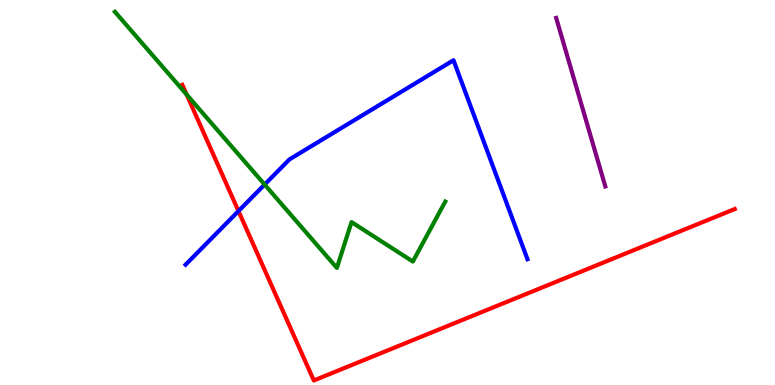[{'lines': ['blue', 'red'], 'intersections': [{'x': 3.08, 'y': 4.52}]}, {'lines': ['green', 'red'], 'intersections': [{'x': 2.41, 'y': 7.54}]}, {'lines': ['purple', 'red'], 'intersections': []}, {'lines': ['blue', 'green'], 'intersections': [{'x': 3.41, 'y': 5.21}]}, {'lines': ['blue', 'purple'], 'intersections': []}, {'lines': ['green', 'purple'], 'intersections': []}]